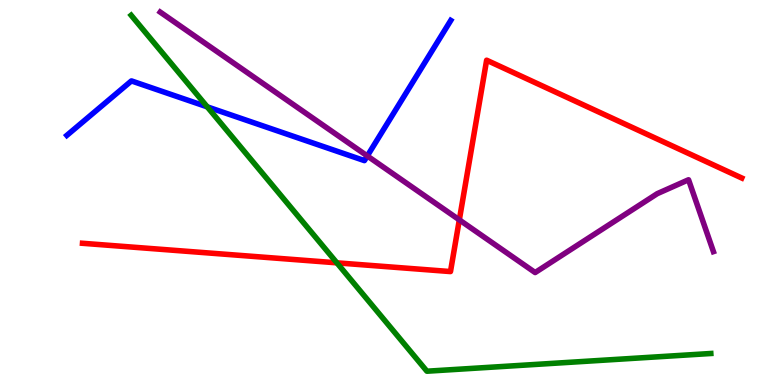[{'lines': ['blue', 'red'], 'intersections': []}, {'lines': ['green', 'red'], 'intersections': [{'x': 4.35, 'y': 3.17}]}, {'lines': ['purple', 'red'], 'intersections': [{'x': 5.93, 'y': 4.29}]}, {'lines': ['blue', 'green'], 'intersections': [{'x': 2.67, 'y': 7.22}]}, {'lines': ['blue', 'purple'], 'intersections': [{'x': 4.74, 'y': 5.95}]}, {'lines': ['green', 'purple'], 'intersections': []}]